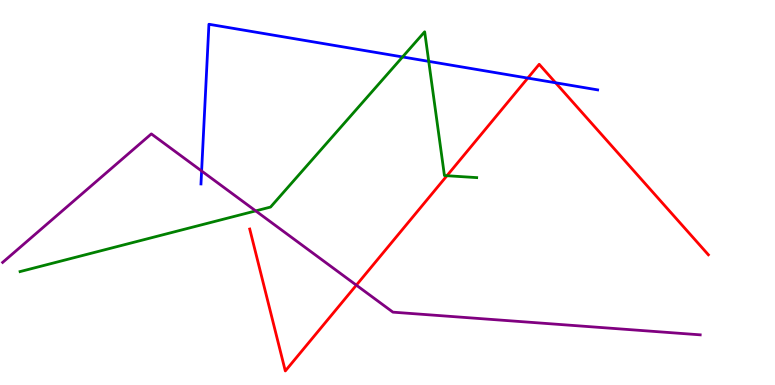[{'lines': ['blue', 'red'], 'intersections': [{'x': 6.81, 'y': 7.97}, {'x': 7.17, 'y': 7.85}]}, {'lines': ['green', 'red'], 'intersections': [{'x': 5.77, 'y': 5.44}]}, {'lines': ['purple', 'red'], 'intersections': [{'x': 4.6, 'y': 2.59}]}, {'lines': ['blue', 'green'], 'intersections': [{'x': 5.19, 'y': 8.52}, {'x': 5.53, 'y': 8.41}]}, {'lines': ['blue', 'purple'], 'intersections': [{'x': 2.6, 'y': 5.56}]}, {'lines': ['green', 'purple'], 'intersections': [{'x': 3.3, 'y': 4.52}]}]